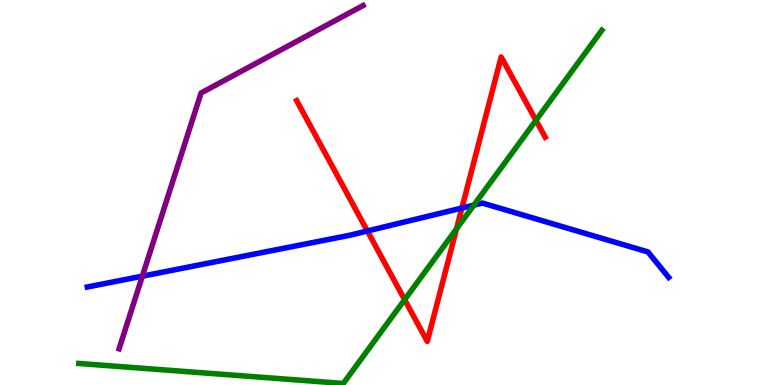[{'lines': ['blue', 'red'], 'intersections': [{'x': 4.74, 'y': 4.0}, {'x': 5.96, 'y': 4.6}]}, {'lines': ['green', 'red'], 'intersections': [{'x': 5.22, 'y': 2.22}, {'x': 5.89, 'y': 4.06}, {'x': 6.92, 'y': 6.87}]}, {'lines': ['purple', 'red'], 'intersections': []}, {'lines': ['blue', 'green'], 'intersections': [{'x': 6.11, 'y': 4.67}]}, {'lines': ['blue', 'purple'], 'intersections': [{'x': 1.84, 'y': 2.83}]}, {'lines': ['green', 'purple'], 'intersections': []}]